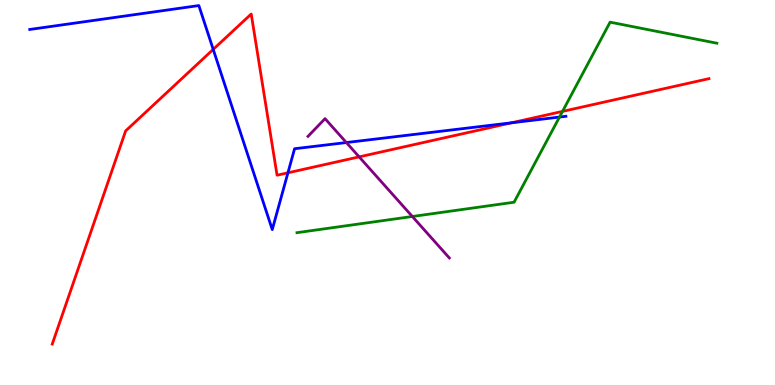[{'lines': ['blue', 'red'], 'intersections': [{'x': 2.75, 'y': 8.72}, {'x': 3.72, 'y': 5.51}, {'x': 6.6, 'y': 6.81}]}, {'lines': ['green', 'red'], 'intersections': [{'x': 7.26, 'y': 7.11}]}, {'lines': ['purple', 'red'], 'intersections': [{'x': 4.63, 'y': 5.93}]}, {'lines': ['blue', 'green'], 'intersections': [{'x': 7.22, 'y': 6.96}]}, {'lines': ['blue', 'purple'], 'intersections': [{'x': 4.47, 'y': 6.3}]}, {'lines': ['green', 'purple'], 'intersections': [{'x': 5.32, 'y': 4.38}]}]